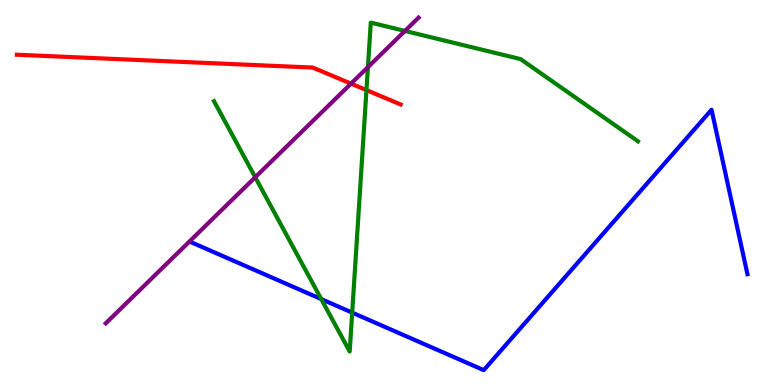[{'lines': ['blue', 'red'], 'intersections': []}, {'lines': ['green', 'red'], 'intersections': [{'x': 4.73, 'y': 7.66}]}, {'lines': ['purple', 'red'], 'intersections': [{'x': 4.53, 'y': 7.83}]}, {'lines': ['blue', 'green'], 'intersections': [{'x': 4.15, 'y': 2.23}, {'x': 4.54, 'y': 1.88}]}, {'lines': ['blue', 'purple'], 'intersections': []}, {'lines': ['green', 'purple'], 'intersections': [{'x': 3.29, 'y': 5.4}, {'x': 4.75, 'y': 8.26}, {'x': 5.23, 'y': 9.2}]}]